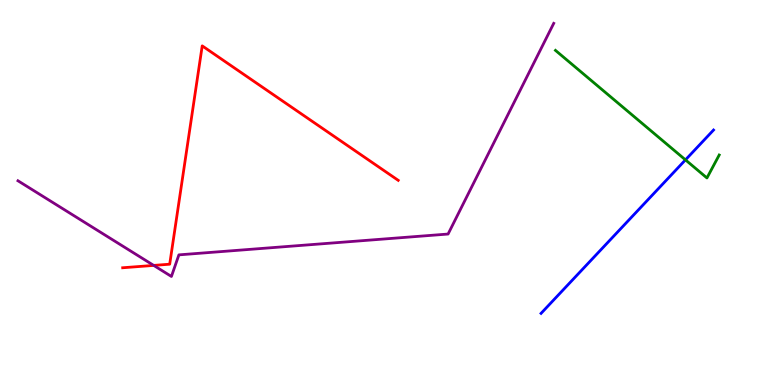[{'lines': ['blue', 'red'], 'intersections': []}, {'lines': ['green', 'red'], 'intersections': []}, {'lines': ['purple', 'red'], 'intersections': [{'x': 1.98, 'y': 3.11}]}, {'lines': ['blue', 'green'], 'intersections': [{'x': 8.84, 'y': 5.85}]}, {'lines': ['blue', 'purple'], 'intersections': []}, {'lines': ['green', 'purple'], 'intersections': []}]